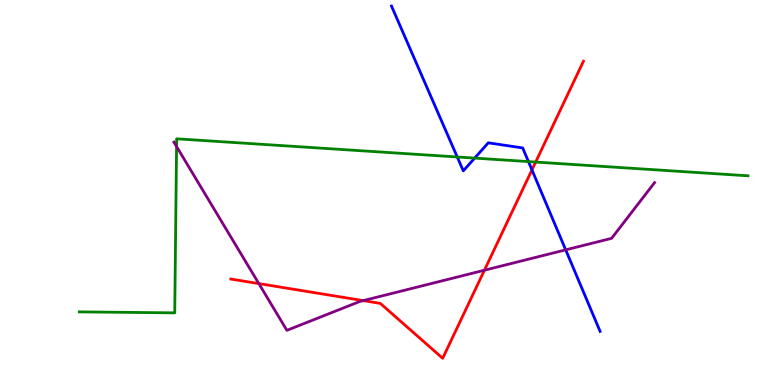[{'lines': ['blue', 'red'], 'intersections': [{'x': 6.86, 'y': 5.59}]}, {'lines': ['green', 'red'], 'intersections': [{'x': 6.91, 'y': 5.79}]}, {'lines': ['purple', 'red'], 'intersections': [{'x': 3.34, 'y': 2.63}, {'x': 4.69, 'y': 2.19}, {'x': 6.25, 'y': 2.98}]}, {'lines': ['blue', 'green'], 'intersections': [{'x': 5.9, 'y': 5.92}, {'x': 6.12, 'y': 5.89}, {'x': 6.82, 'y': 5.8}]}, {'lines': ['blue', 'purple'], 'intersections': [{'x': 7.3, 'y': 3.51}]}, {'lines': ['green', 'purple'], 'intersections': [{'x': 2.28, 'y': 6.19}]}]